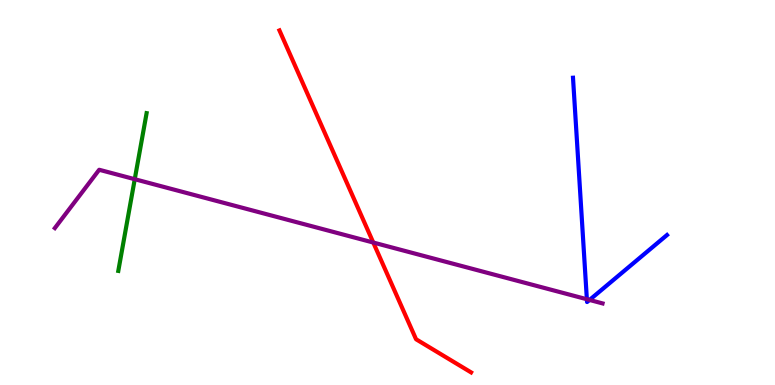[{'lines': ['blue', 'red'], 'intersections': []}, {'lines': ['green', 'red'], 'intersections': []}, {'lines': ['purple', 'red'], 'intersections': [{'x': 4.82, 'y': 3.7}]}, {'lines': ['blue', 'green'], 'intersections': []}, {'lines': ['blue', 'purple'], 'intersections': [{'x': 7.57, 'y': 2.23}, {'x': 7.61, 'y': 2.21}]}, {'lines': ['green', 'purple'], 'intersections': [{'x': 1.74, 'y': 5.35}]}]